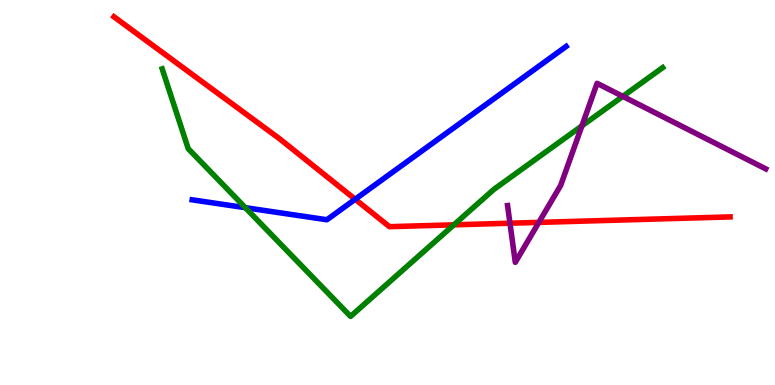[{'lines': ['blue', 'red'], 'intersections': [{'x': 4.58, 'y': 4.82}]}, {'lines': ['green', 'red'], 'intersections': [{'x': 5.86, 'y': 4.16}]}, {'lines': ['purple', 'red'], 'intersections': [{'x': 6.58, 'y': 4.2}, {'x': 6.95, 'y': 4.22}]}, {'lines': ['blue', 'green'], 'intersections': [{'x': 3.17, 'y': 4.61}]}, {'lines': ['blue', 'purple'], 'intersections': []}, {'lines': ['green', 'purple'], 'intersections': [{'x': 7.51, 'y': 6.73}, {'x': 8.04, 'y': 7.5}]}]